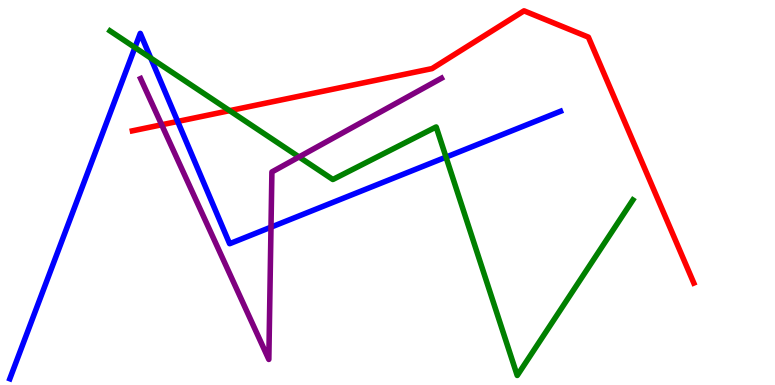[{'lines': ['blue', 'red'], 'intersections': [{'x': 2.29, 'y': 6.85}]}, {'lines': ['green', 'red'], 'intersections': [{'x': 2.96, 'y': 7.13}]}, {'lines': ['purple', 'red'], 'intersections': [{'x': 2.09, 'y': 6.76}]}, {'lines': ['blue', 'green'], 'intersections': [{'x': 1.74, 'y': 8.77}, {'x': 1.95, 'y': 8.49}, {'x': 5.76, 'y': 5.92}]}, {'lines': ['blue', 'purple'], 'intersections': [{'x': 3.5, 'y': 4.1}]}, {'lines': ['green', 'purple'], 'intersections': [{'x': 3.86, 'y': 5.92}]}]